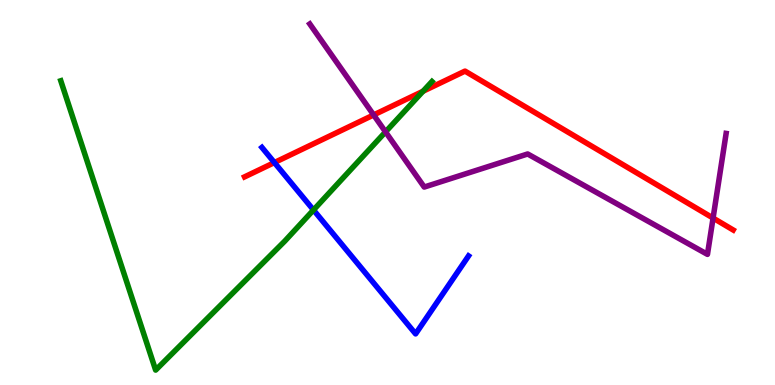[{'lines': ['blue', 'red'], 'intersections': [{'x': 3.54, 'y': 5.78}]}, {'lines': ['green', 'red'], 'intersections': [{'x': 5.46, 'y': 7.63}]}, {'lines': ['purple', 'red'], 'intersections': [{'x': 4.82, 'y': 7.01}, {'x': 9.2, 'y': 4.34}]}, {'lines': ['blue', 'green'], 'intersections': [{'x': 4.05, 'y': 4.55}]}, {'lines': ['blue', 'purple'], 'intersections': []}, {'lines': ['green', 'purple'], 'intersections': [{'x': 4.97, 'y': 6.57}]}]